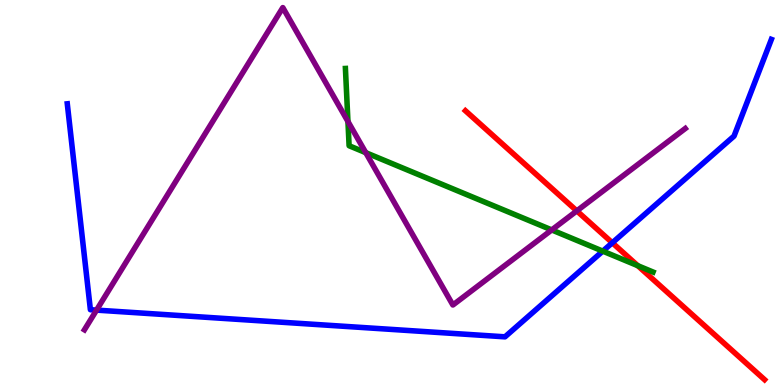[{'lines': ['blue', 'red'], 'intersections': [{'x': 7.9, 'y': 3.69}]}, {'lines': ['green', 'red'], 'intersections': [{'x': 8.23, 'y': 3.1}]}, {'lines': ['purple', 'red'], 'intersections': [{'x': 7.44, 'y': 4.52}]}, {'lines': ['blue', 'green'], 'intersections': [{'x': 7.78, 'y': 3.48}]}, {'lines': ['blue', 'purple'], 'intersections': [{'x': 1.25, 'y': 1.95}]}, {'lines': ['green', 'purple'], 'intersections': [{'x': 4.49, 'y': 6.84}, {'x': 4.72, 'y': 6.03}, {'x': 7.12, 'y': 4.03}]}]